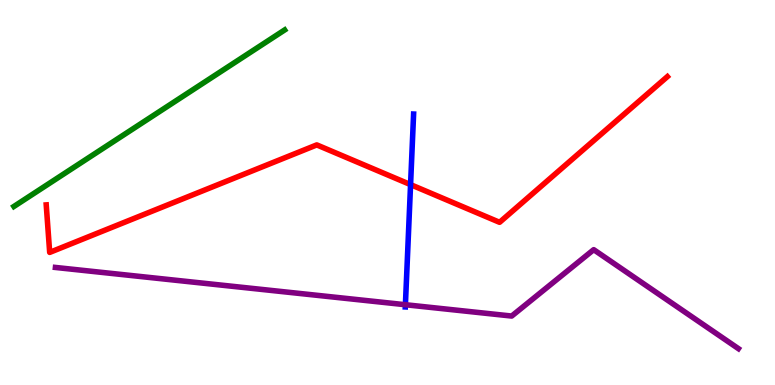[{'lines': ['blue', 'red'], 'intersections': [{'x': 5.3, 'y': 5.2}]}, {'lines': ['green', 'red'], 'intersections': []}, {'lines': ['purple', 'red'], 'intersections': []}, {'lines': ['blue', 'green'], 'intersections': []}, {'lines': ['blue', 'purple'], 'intersections': [{'x': 5.23, 'y': 2.09}]}, {'lines': ['green', 'purple'], 'intersections': []}]